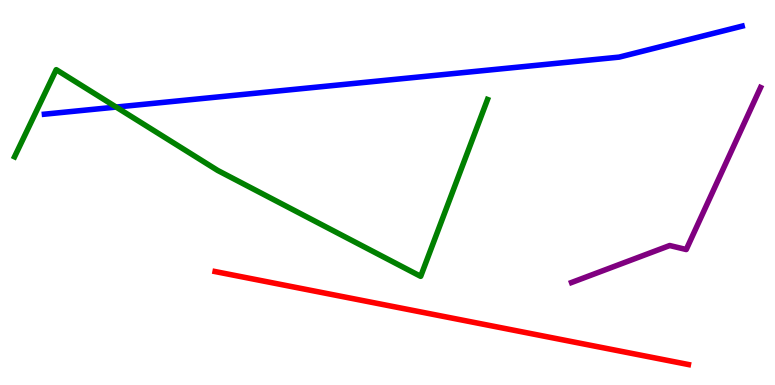[{'lines': ['blue', 'red'], 'intersections': []}, {'lines': ['green', 'red'], 'intersections': []}, {'lines': ['purple', 'red'], 'intersections': []}, {'lines': ['blue', 'green'], 'intersections': [{'x': 1.5, 'y': 7.22}]}, {'lines': ['blue', 'purple'], 'intersections': []}, {'lines': ['green', 'purple'], 'intersections': []}]